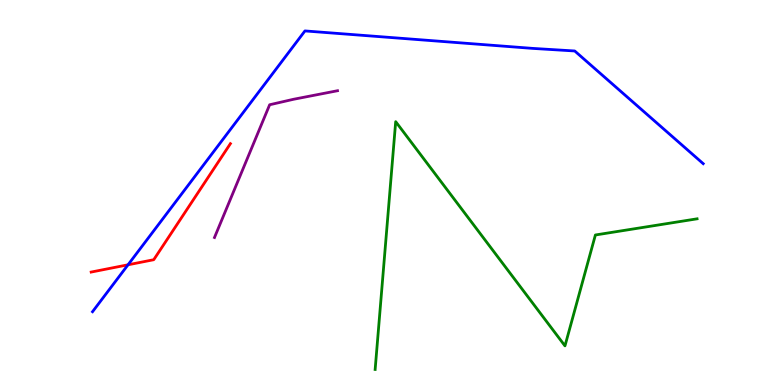[{'lines': ['blue', 'red'], 'intersections': [{'x': 1.65, 'y': 3.12}]}, {'lines': ['green', 'red'], 'intersections': []}, {'lines': ['purple', 'red'], 'intersections': []}, {'lines': ['blue', 'green'], 'intersections': []}, {'lines': ['blue', 'purple'], 'intersections': []}, {'lines': ['green', 'purple'], 'intersections': []}]